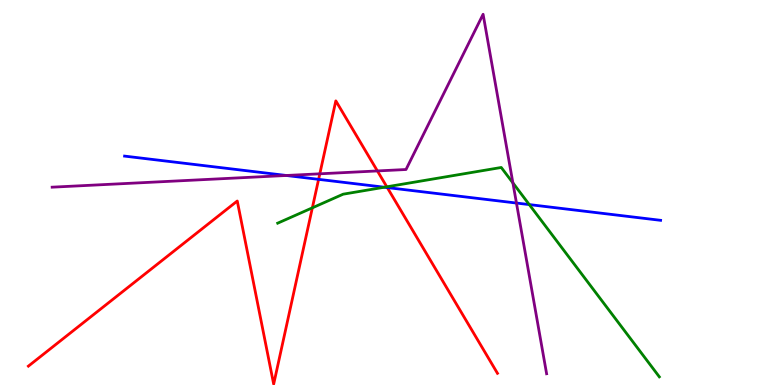[{'lines': ['blue', 'red'], 'intersections': [{'x': 4.11, 'y': 5.34}, {'x': 5.0, 'y': 5.13}]}, {'lines': ['green', 'red'], 'intersections': [{'x': 4.03, 'y': 4.6}, {'x': 4.99, 'y': 5.15}]}, {'lines': ['purple', 'red'], 'intersections': [{'x': 4.13, 'y': 5.49}, {'x': 4.87, 'y': 5.56}]}, {'lines': ['blue', 'green'], 'intersections': [{'x': 4.96, 'y': 5.14}, {'x': 6.83, 'y': 4.69}]}, {'lines': ['blue', 'purple'], 'intersections': [{'x': 3.69, 'y': 5.44}, {'x': 6.66, 'y': 4.73}]}, {'lines': ['green', 'purple'], 'intersections': [{'x': 6.62, 'y': 5.25}]}]